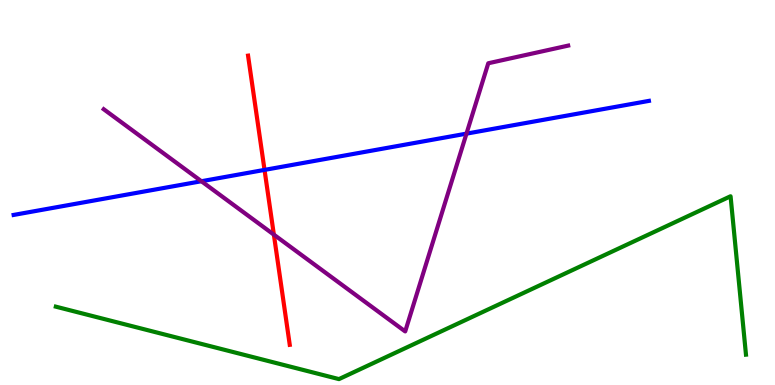[{'lines': ['blue', 'red'], 'intersections': [{'x': 3.41, 'y': 5.59}]}, {'lines': ['green', 'red'], 'intersections': []}, {'lines': ['purple', 'red'], 'intersections': [{'x': 3.53, 'y': 3.91}]}, {'lines': ['blue', 'green'], 'intersections': []}, {'lines': ['blue', 'purple'], 'intersections': [{'x': 2.6, 'y': 5.29}, {'x': 6.02, 'y': 6.53}]}, {'lines': ['green', 'purple'], 'intersections': []}]